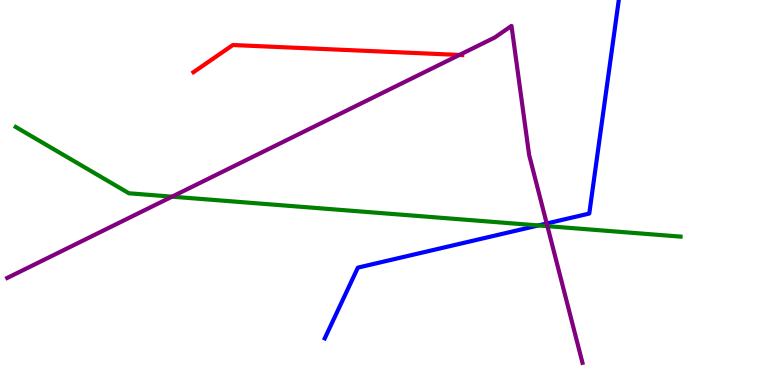[{'lines': ['blue', 'red'], 'intersections': []}, {'lines': ['green', 'red'], 'intersections': []}, {'lines': ['purple', 'red'], 'intersections': [{'x': 5.93, 'y': 8.57}]}, {'lines': ['blue', 'green'], 'intersections': [{'x': 6.95, 'y': 4.14}]}, {'lines': ['blue', 'purple'], 'intersections': [{'x': 7.05, 'y': 4.19}]}, {'lines': ['green', 'purple'], 'intersections': [{'x': 2.22, 'y': 4.89}, {'x': 7.06, 'y': 4.13}]}]